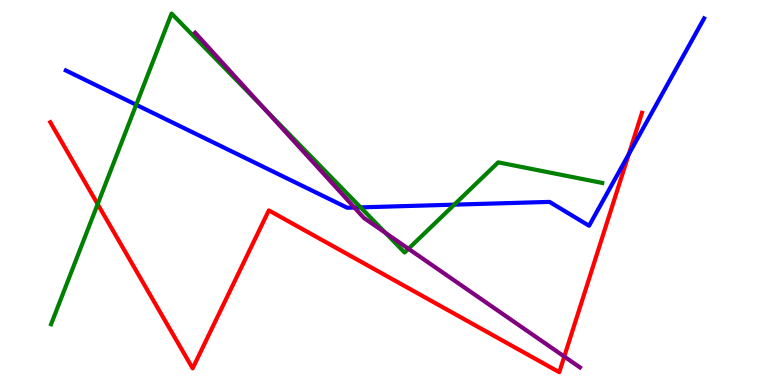[{'lines': ['blue', 'red'], 'intersections': [{'x': 8.11, 'y': 6.0}]}, {'lines': ['green', 'red'], 'intersections': [{'x': 1.26, 'y': 4.7}]}, {'lines': ['purple', 'red'], 'intersections': [{'x': 7.28, 'y': 0.739}]}, {'lines': ['blue', 'green'], 'intersections': [{'x': 1.76, 'y': 7.28}, {'x': 4.65, 'y': 4.61}, {'x': 5.86, 'y': 4.68}]}, {'lines': ['blue', 'purple'], 'intersections': [{'x': 4.57, 'y': 4.61}]}, {'lines': ['green', 'purple'], 'intersections': [{'x': 3.4, 'y': 7.19}, {'x': 4.97, 'y': 3.95}, {'x': 5.27, 'y': 3.54}]}]